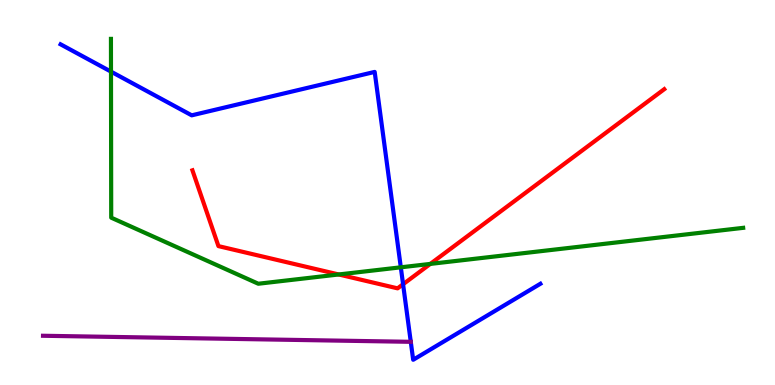[{'lines': ['blue', 'red'], 'intersections': [{'x': 5.2, 'y': 2.62}]}, {'lines': ['green', 'red'], 'intersections': [{'x': 4.37, 'y': 2.87}, {'x': 5.55, 'y': 3.15}]}, {'lines': ['purple', 'red'], 'intersections': []}, {'lines': ['blue', 'green'], 'intersections': [{'x': 1.43, 'y': 8.14}, {'x': 5.17, 'y': 3.06}]}, {'lines': ['blue', 'purple'], 'intersections': [{'x': 5.3, 'y': 1.12}]}, {'lines': ['green', 'purple'], 'intersections': []}]